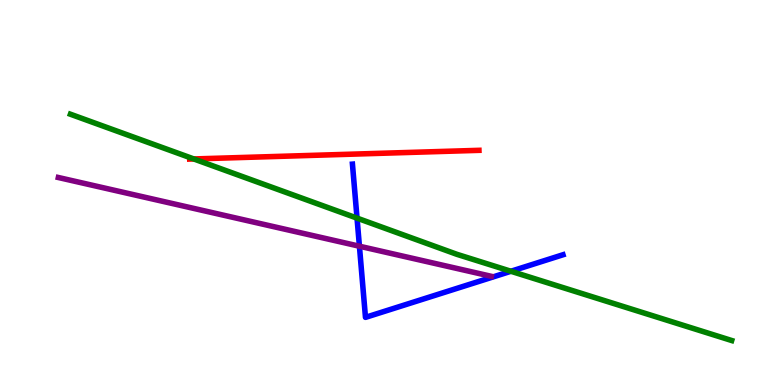[{'lines': ['blue', 'red'], 'intersections': []}, {'lines': ['green', 'red'], 'intersections': [{'x': 2.5, 'y': 5.87}]}, {'lines': ['purple', 'red'], 'intersections': []}, {'lines': ['blue', 'green'], 'intersections': [{'x': 4.61, 'y': 4.33}, {'x': 6.59, 'y': 2.95}]}, {'lines': ['blue', 'purple'], 'intersections': [{'x': 4.64, 'y': 3.6}]}, {'lines': ['green', 'purple'], 'intersections': []}]